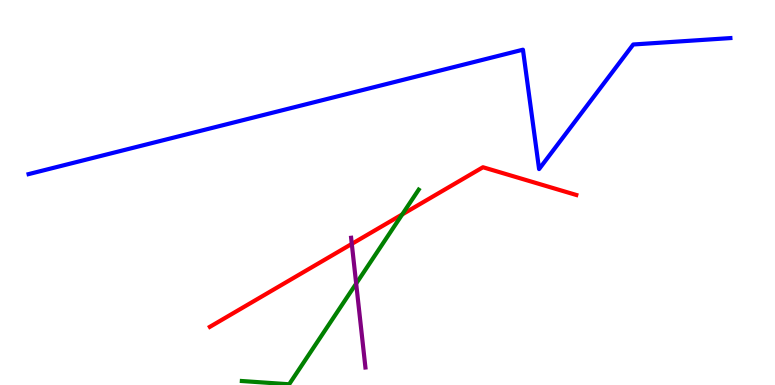[{'lines': ['blue', 'red'], 'intersections': []}, {'lines': ['green', 'red'], 'intersections': [{'x': 5.19, 'y': 4.43}]}, {'lines': ['purple', 'red'], 'intersections': [{'x': 4.54, 'y': 3.67}]}, {'lines': ['blue', 'green'], 'intersections': []}, {'lines': ['blue', 'purple'], 'intersections': []}, {'lines': ['green', 'purple'], 'intersections': [{'x': 4.6, 'y': 2.63}]}]